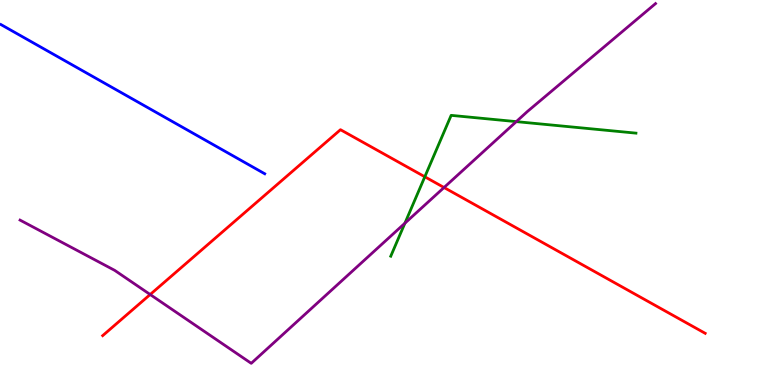[{'lines': ['blue', 'red'], 'intersections': []}, {'lines': ['green', 'red'], 'intersections': [{'x': 5.48, 'y': 5.41}]}, {'lines': ['purple', 'red'], 'intersections': [{'x': 1.94, 'y': 2.35}, {'x': 5.73, 'y': 5.13}]}, {'lines': ['blue', 'green'], 'intersections': []}, {'lines': ['blue', 'purple'], 'intersections': []}, {'lines': ['green', 'purple'], 'intersections': [{'x': 5.22, 'y': 4.2}, {'x': 6.66, 'y': 6.84}]}]